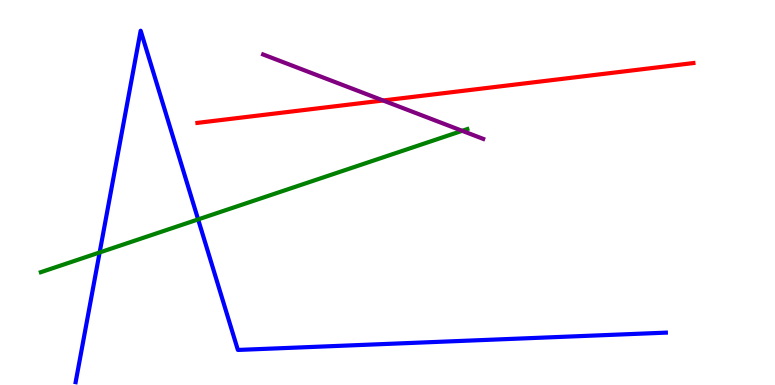[{'lines': ['blue', 'red'], 'intersections': []}, {'lines': ['green', 'red'], 'intersections': []}, {'lines': ['purple', 'red'], 'intersections': [{'x': 4.94, 'y': 7.39}]}, {'lines': ['blue', 'green'], 'intersections': [{'x': 1.29, 'y': 3.44}, {'x': 2.56, 'y': 4.3}]}, {'lines': ['blue', 'purple'], 'intersections': []}, {'lines': ['green', 'purple'], 'intersections': [{'x': 5.96, 'y': 6.6}]}]